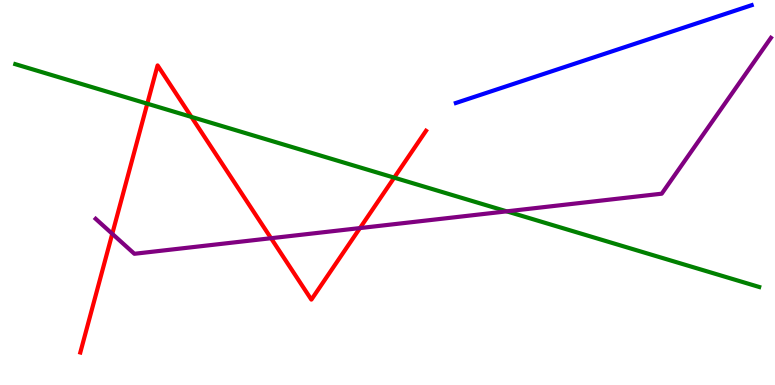[{'lines': ['blue', 'red'], 'intersections': []}, {'lines': ['green', 'red'], 'intersections': [{'x': 1.9, 'y': 7.31}, {'x': 2.47, 'y': 6.96}, {'x': 5.09, 'y': 5.39}]}, {'lines': ['purple', 'red'], 'intersections': [{'x': 1.45, 'y': 3.93}, {'x': 3.5, 'y': 3.81}, {'x': 4.64, 'y': 4.08}]}, {'lines': ['blue', 'green'], 'intersections': []}, {'lines': ['blue', 'purple'], 'intersections': []}, {'lines': ['green', 'purple'], 'intersections': [{'x': 6.54, 'y': 4.51}]}]